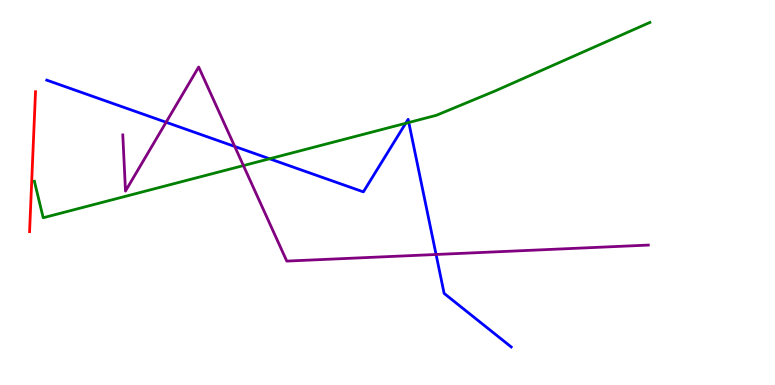[{'lines': ['blue', 'red'], 'intersections': []}, {'lines': ['green', 'red'], 'intersections': []}, {'lines': ['purple', 'red'], 'intersections': []}, {'lines': ['blue', 'green'], 'intersections': [{'x': 3.48, 'y': 5.88}, {'x': 5.23, 'y': 6.8}, {'x': 5.27, 'y': 6.82}]}, {'lines': ['blue', 'purple'], 'intersections': [{'x': 2.14, 'y': 6.82}, {'x': 3.03, 'y': 6.2}, {'x': 5.63, 'y': 3.39}]}, {'lines': ['green', 'purple'], 'intersections': [{'x': 3.14, 'y': 5.7}]}]